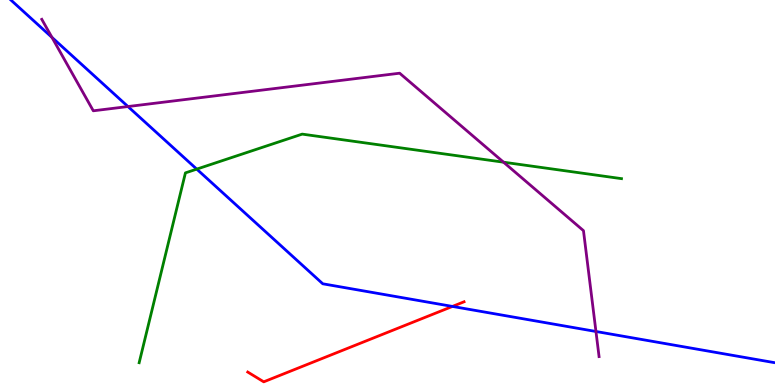[{'lines': ['blue', 'red'], 'intersections': [{'x': 5.84, 'y': 2.04}]}, {'lines': ['green', 'red'], 'intersections': []}, {'lines': ['purple', 'red'], 'intersections': []}, {'lines': ['blue', 'green'], 'intersections': [{'x': 2.54, 'y': 5.61}]}, {'lines': ['blue', 'purple'], 'intersections': [{'x': 0.67, 'y': 9.03}, {'x': 1.65, 'y': 7.23}, {'x': 7.69, 'y': 1.39}]}, {'lines': ['green', 'purple'], 'intersections': [{'x': 6.5, 'y': 5.79}]}]